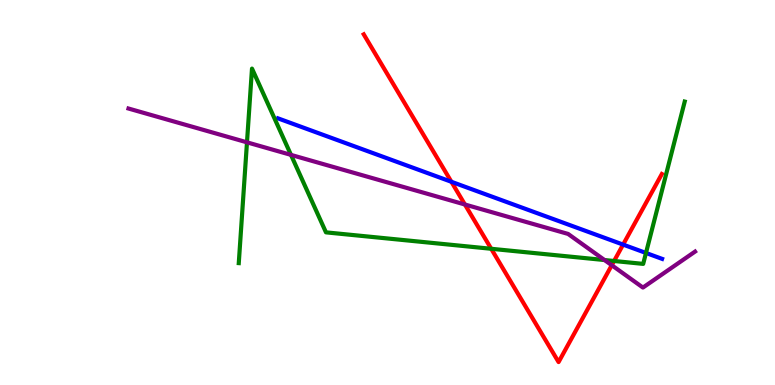[{'lines': ['blue', 'red'], 'intersections': [{'x': 5.82, 'y': 5.28}, {'x': 8.04, 'y': 3.65}]}, {'lines': ['green', 'red'], 'intersections': [{'x': 6.34, 'y': 3.54}, {'x': 7.92, 'y': 3.22}]}, {'lines': ['purple', 'red'], 'intersections': [{'x': 6.0, 'y': 4.69}, {'x': 7.89, 'y': 3.11}]}, {'lines': ['blue', 'green'], 'intersections': [{'x': 8.34, 'y': 3.43}]}, {'lines': ['blue', 'purple'], 'intersections': []}, {'lines': ['green', 'purple'], 'intersections': [{'x': 3.19, 'y': 6.3}, {'x': 3.75, 'y': 5.98}, {'x': 7.8, 'y': 3.25}]}]